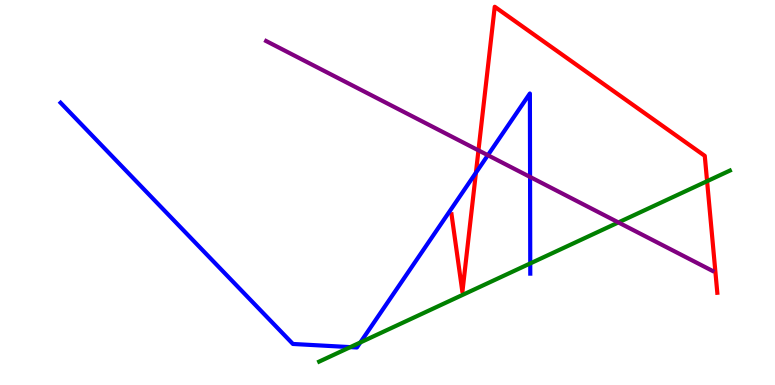[{'lines': ['blue', 'red'], 'intersections': [{'x': 6.14, 'y': 5.51}]}, {'lines': ['green', 'red'], 'intersections': [{'x': 9.12, 'y': 5.29}]}, {'lines': ['purple', 'red'], 'intersections': [{'x': 6.17, 'y': 6.09}]}, {'lines': ['blue', 'green'], 'intersections': [{'x': 4.52, 'y': 0.984}, {'x': 4.65, 'y': 1.11}, {'x': 6.84, 'y': 3.16}]}, {'lines': ['blue', 'purple'], 'intersections': [{'x': 6.29, 'y': 5.97}, {'x': 6.84, 'y': 5.4}]}, {'lines': ['green', 'purple'], 'intersections': [{'x': 7.98, 'y': 4.22}]}]